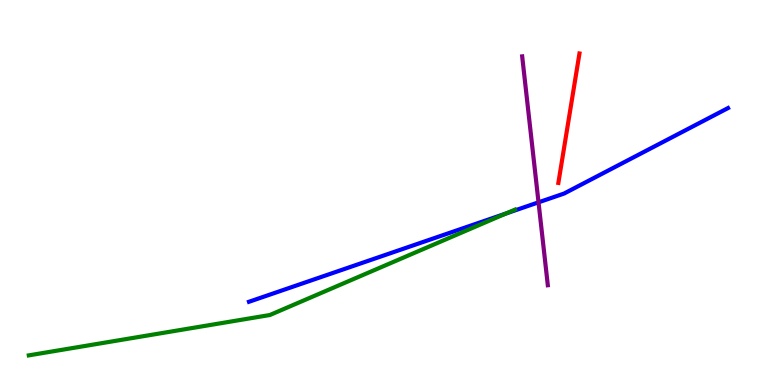[{'lines': ['blue', 'red'], 'intersections': []}, {'lines': ['green', 'red'], 'intersections': []}, {'lines': ['purple', 'red'], 'intersections': []}, {'lines': ['blue', 'green'], 'intersections': [{'x': 6.53, 'y': 4.46}]}, {'lines': ['blue', 'purple'], 'intersections': [{'x': 6.95, 'y': 4.74}]}, {'lines': ['green', 'purple'], 'intersections': []}]